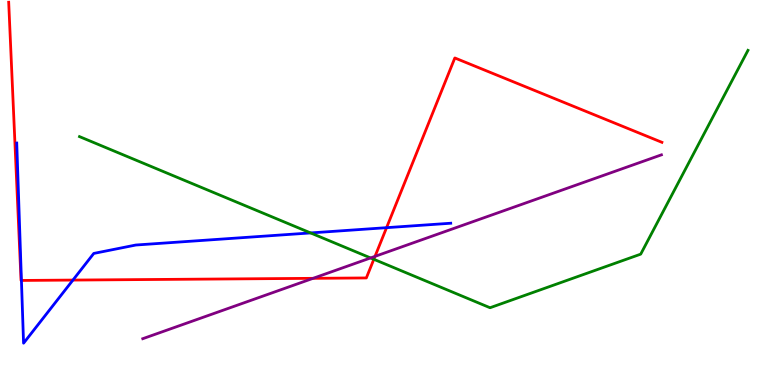[{'lines': ['blue', 'red'], 'intersections': [{'x': 0.276, 'y': 2.72}, {'x': 0.941, 'y': 2.73}, {'x': 4.99, 'y': 4.09}]}, {'lines': ['green', 'red'], 'intersections': [{'x': 4.82, 'y': 3.27}]}, {'lines': ['purple', 'red'], 'intersections': [{'x': 4.04, 'y': 2.77}, {'x': 4.84, 'y': 3.34}]}, {'lines': ['blue', 'green'], 'intersections': [{'x': 4.01, 'y': 3.95}]}, {'lines': ['blue', 'purple'], 'intersections': []}, {'lines': ['green', 'purple'], 'intersections': [{'x': 4.78, 'y': 3.3}]}]